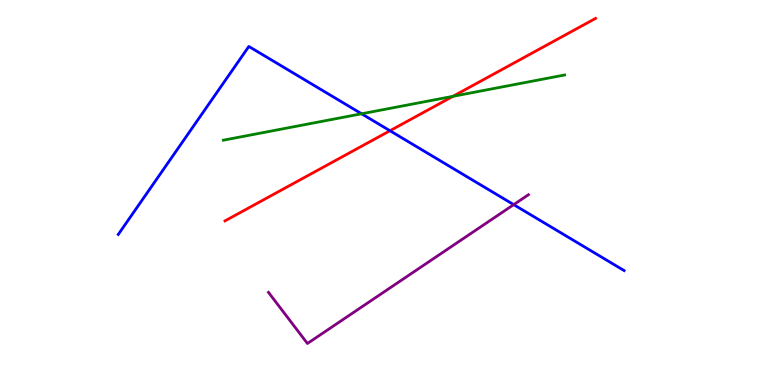[{'lines': ['blue', 'red'], 'intersections': [{'x': 5.03, 'y': 6.6}]}, {'lines': ['green', 'red'], 'intersections': [{'x': 5.84, 'y': 7.5}]}, {'lines': ['purple', 'red'], 'intersections': []}, {'lines': ['blue', 'green'], 'intersections': [{'x': 4.67, 'y': 7.04}]}, {'lines': ['blue', 'purple'], 'intersections': [{'x': 6.63, 'y': 4.68}]}, {'lines': ['green', 'purple'], 'intersections': []}]